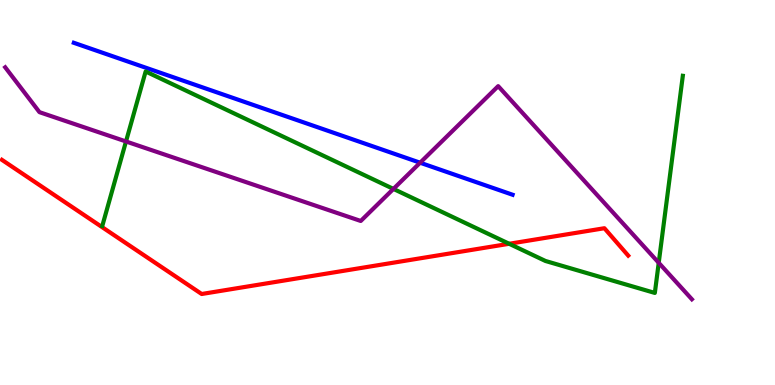[{'lines': ['blue', 'red'], 'intersections': []}, {'lines': ['green', 'red'], 'intersections': [{'x': 6.57, 'y': 3.67}]}, {'lines': ['purple', 'red'], 'intersections': []}, {'lines': ['blue', 'green'], 'intersections': []}, {'lines': ['blue', 'purple'], 'intersections': [{'x': 5.42, 'y': 5.77}]}, {'lines': ['green', 'purple'], 'intersections': [{'x': 1.63, 'y': 6.33}, {'x': 5.08, 'y': 5.09}, {'x': 8.5, 'y': 3.17}]}]